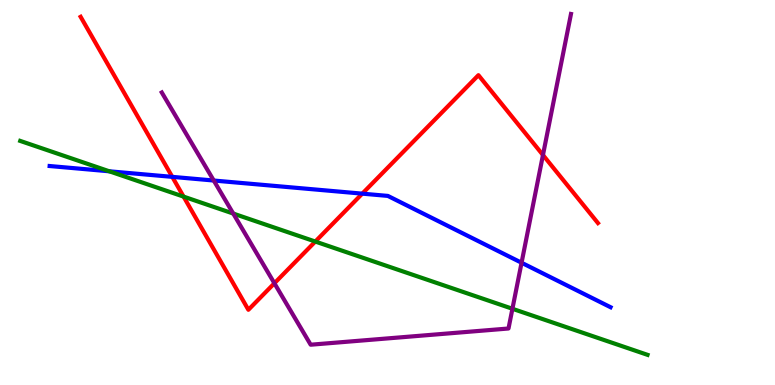[{'lines': ['blue', 'red'], 'intersections': [{'x': 2.22, 'y': 5.41}, {'x': 4.67, 'y': 4.97}]}, {'lines': ['green', 'red'], 'intersections': [{'x': 2.37, 'y': 4.89}, {'x': 4.07, 'y': 3.73}]}, {'lines': ['purple', 'red'], 'intersections': [{'x': 3.54, 'y': 2.64}, {'x': 7.01, 'y': 5.97}]}, {'lines': ['blue', 'green'], 'intersections': [{'x': 1.41, 'y': 5.55}]}, {'lines': ['blue', 'purple'], 'intersections': [{'x': 2.76, 'y': 5.31}, {'x': 6.73, 'y': 3.18}]}, {'lines': ['green', 'purple'], 'intersections': [{'x': 3.01, 'y': 4.45}, {'x': 6.61, 'y': 1.98}]}]